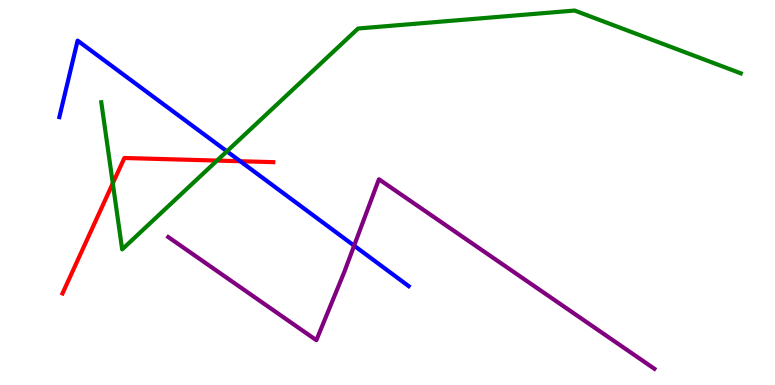[{'lines': ['blue', 'red'], 'intersections': [{'x': 3.1, 'y': 5.81}]}, {'lines': ['green', 'red'], 'intersections': [{'x': 1.46, 'y': 5.24}, {'x': 2.8, 'y': 5.83}]}, {'lines': ['purple', 'red'], 'intersections': []}, {'lines': ['blue', 'green'], 'intersections': [{'x': 2.93, 'y': 6.07}]}, {'lines': ['blue', 'purple'], 'intersections': [{'x': 4.57, 'y': 3.62}]}, {'lines': ['green', 'purple'], 'intersections': []}]